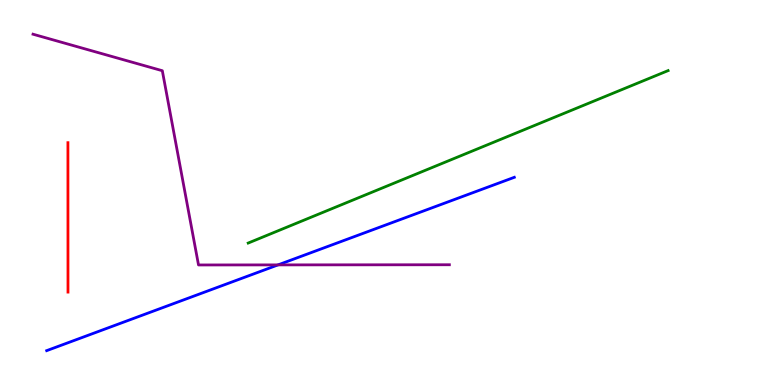[{'lines': ['blue', 'red'], 'intersections': []}, {'lines': ['green', 'red'], 'intersections': []}, {'lines': ['purple', 'red'], 'intersections': []}, {'lines': ['blue', 'green'], 'intersections': []}, {'lines': ['blue', 'purple'], 'intersections': [{'x': 3.59, 'y': 3.12}]}, {'lines': ['green', 'purple'], 'intersections': []}]